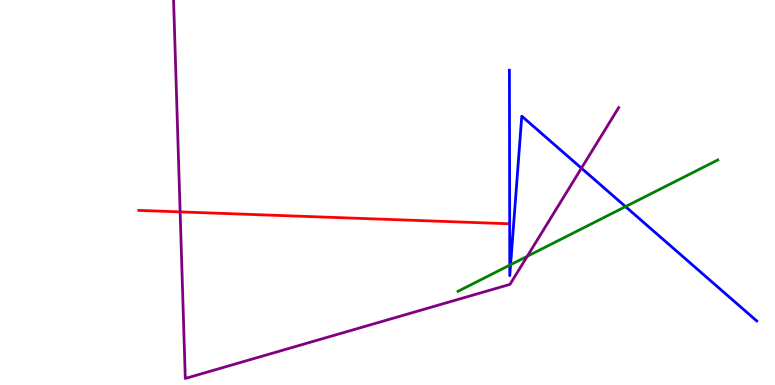[{'lines': ['blue', 'red'], 'intersections': []}, {'lines': ['green', 'red'], 'intersections': []}, {'lines': ['purple', 'red'], 'intersections': [{'x': 2.32, 'y': 4.5}]}, {'lines': ['blue', 'green'], 'intersections': [{'x': 6.58, 'y': 3.11}, {'x': 6.59, 'y': 3.12}, {'x': 8.07, 'y': 4.63}]}, {'lines': ['blue', 'purple'], 'intersections': [{'x': 7.5, 'y': 5.63}]}, {'lines': ['green', 'purple'], 'intersections': [{'x': 6.8, 'y': 3.34}]}]